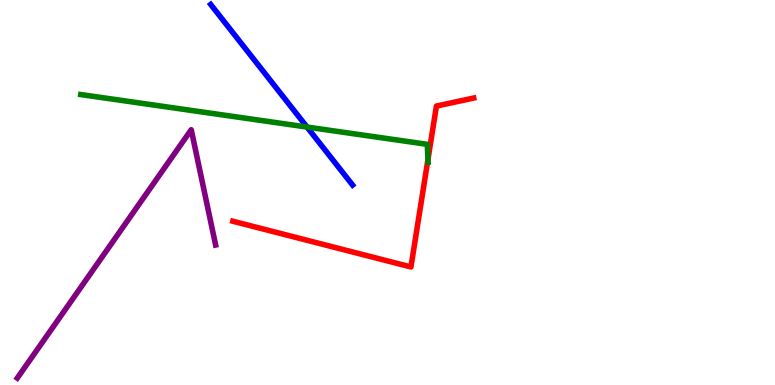[{'lines': ['blue', 'red'], 'intersections': []}, {'lines': ['green', 'red'], 'intersections': [{'x': 5.52, 'y': 5.86}]}, {'lines': ['purple', 'red'], 'intersections': []}, {'lines': ['blue', 'green'], 'intersections': [{'x': 3.96, 'y': 6.7}]}, {'lines': ['blue', 'purple'], 'intersections': []}, {'lines': ['green', 'purple'], 'intersections': []}]